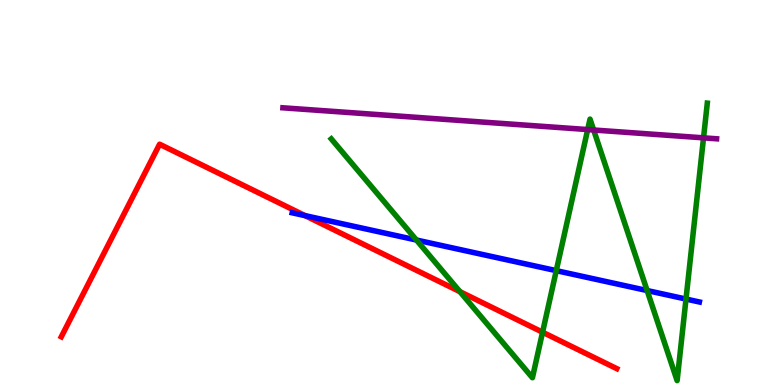[{'lines': ['blue', 'red'], 'intersections': [{'x': 3.94, 'y': 4.4}]}, {'lines': ['green', 'red'], 'intersections': [{'x': 5.93, 'y': 2.43}, {'x': 7.0, 'y': 1.37}]}, {'lines': ['purple', 'red'], 'intersections': []}, {'lines': ['blue', 'green'], 'intersections': [{'x': 5.37, 'y': 3.77}, {'x': 7.18, 'y': 2.97}, {'x': 8.35, 'y': 2.45}, {'x': 8.85, 'y': 2.23}]}, {'lines': ['blue', 'purple'], 'intersections': []}, {'lines': ['green', 'purple'], 'intersections': [{'x': 7.58, 'y': 6.63}, {'x': 7.66, 'y': 6.62}, {'x': 9.08, 'y': 6.42}]}]